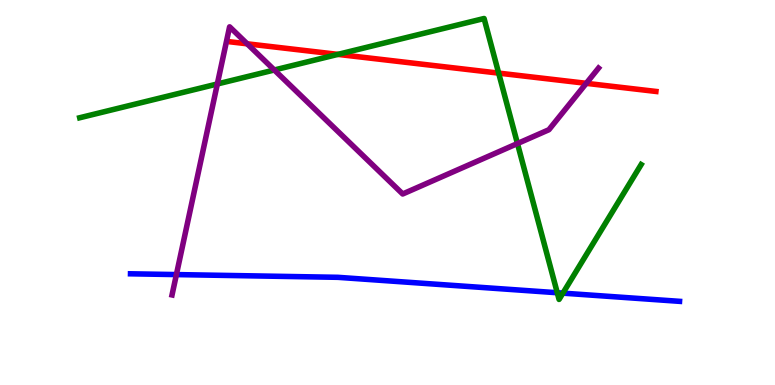[{'lines': ['blue', 'red'], 'intersections': []}, {'lines': ['green', 'red'], 'intersections': [{'x': 4.36, 'y': 8.59}, {'x': 6.43, 'y': 8.1}]}, {'lines': ['purple', 'red'], 'intersections': [{'x': 3.19, 'y': 8.86}, {'x': 7.56, 'y': 7.84}]}, {'lines': ['blue', 'green'], 'intersections': [{'x': 7.19, 'y': 2.4}, {'x': 7.26, 'y': 2.39}]}, {'lines': ['blue', 'purple'], 'intersections': [{'x': 2.28, 'y': 2.87}]}, {'lines': ['green', 'purple'], 'intersections': [{'x': 2.8, 'y': 7.82}, {'x': 3.54, 'y': 8.18}, {'x': 6.68, 'y': 6.27}]}]